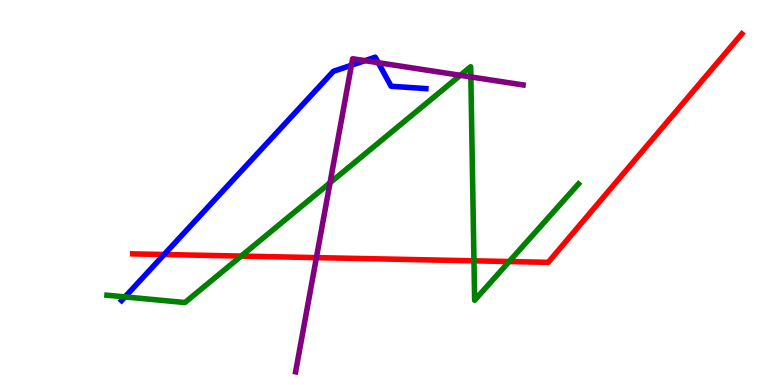[{'lines': ['blue', 'red'], 'intersections': [{'x': 2.12, 'y': 3.39}]}, {'lines': ['green', 'red'], 'intersections': [{'x': 3.11, 'y': 3.35}, {'x': 6.12, 'y': 3.23}, {'x': 6.57, 'y': 3.21}]}, {'lines': ['purple', 'red'], 'intersections': [{'x': 4.08, 'y': 3.31}]}, {'lines': ['blue', 'green'], 'intersections': [{'x': 1.61, 'y': 2.29}]}, {'lines': ['blue', 'purple'], 'intersections': [{'x': 4.53, 'y': 8.31}, {'x': 4.71, 'y': 8.42}, {'x': 4.88, 'y': 8.37}]}, {'lines': ['green', 'purple'], 'intersections': [{'x': 4.26, 'y': 5.25}, {'x': 5.94, 'y': 8.04}, {'x': 6.08, 'y': 8.0}]}]